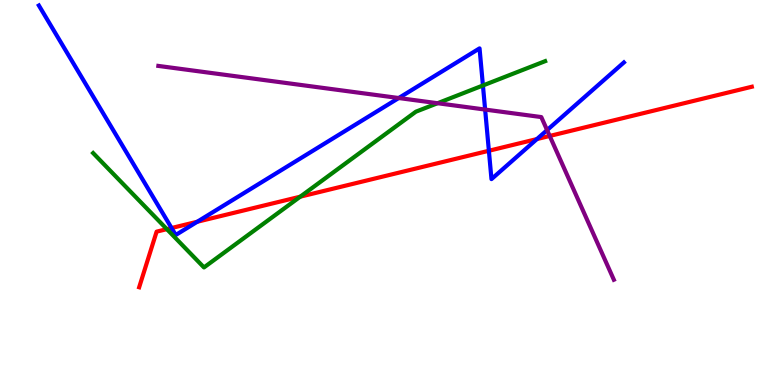[{'lines': ['blue', 'red'], 'intersections': [{'x': 2.21, 'y': 4.08}, {'x': 2.55, 'y': 4.24}, {'x': 6.31, 'y': 6.08}, {'x': 6.93, 'y': 6.39}]}, {'lines': ['green', 'red'], 'intersections': [{'x': 2.15, 'y': 4.05}, {'x': 3.87, 'y': 4.89}]}, {'lines': ['purple', 'red'], 'intersections': [{'x': 7.09, 'y': 6.47}]}, {'lines': ['blue', 'green'], 'intersections': [{'x': 6.23, 'y': 7.78}]}, {'lines': ['blue', 'purple'], 'intersections': [{'x': 5.14, 'y': 7.45}, {'x': 6.26, 'y': 7.15}, {'x': 7.06, 'y': 6.62}]}, {'lines': ['green', 'purple'], 'intersections': [{'x': 5.65, 'y': 7.32}]}]